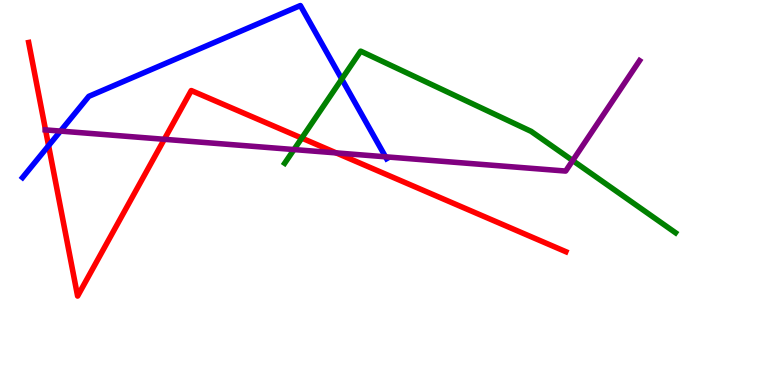[{'lines': ['blue', 'red'], 'intersections': [{'x': 0.627, 'y': 6.22}]}, {'lines': ['green', 'red'], 'intersections': [{'x': 3.89, 'y': 6.41}]}, {'lines': ['purple', 'red'], 'intersections': [{'x': 0.588, 'y': 6.63}, {'x': 2.12, 'y': 6.38}, {'x': 4.34, 'y': 6.03}]}, {'lines': ['blue', 'green'], 'intersections': [{'x': 4.41, 'y': 7.95}]}, {'lines': ['blue', 'purple'], 'intersections': [{'x': 0.78, 'y': 6.6}, {'x': 4.97, 'y': 5.93}]}, {'lines': ['green', 'purple'], 'intersections': [{'x': 3.79, 'y': 6.12}, {'x': 7.39, 'y': 5.83}]}]